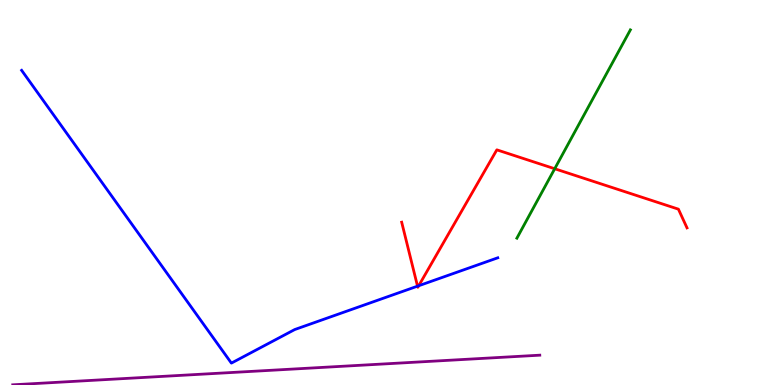[{'lines': ['blue', 'red'], 'intersections': [{'x': 5.39, 'y': 2.57}, {'x': 5.4, 'y': 2.58}]}, {'lines': ['green', 'red'], 'intersections': [{'x': 7.16, 'y': 5.62}]}, {'lines': ['purple', 'red'], 'intersections': []}, {'lines': ['blue', 'green'], 'intersections': []}, {'lines': ['blue', 'purple'], 'intersections': []}, {'lines': ['green', 'purple'], 'intersections': []}]